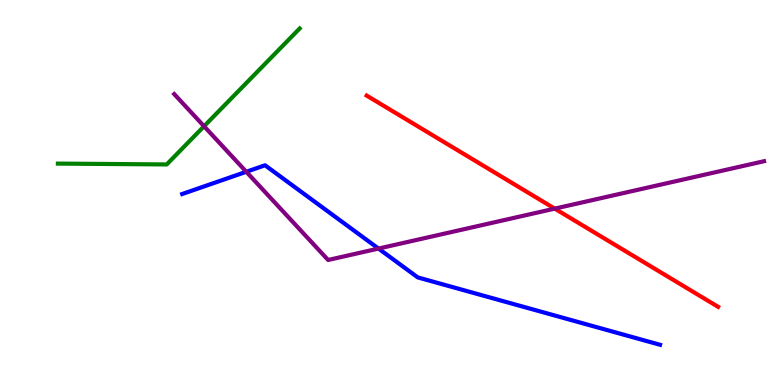[{'lines': ['blue', 'red'], 'intersections': []}, {'lines': ['green', 'red'], 'intersections': []}, {'lines': ['purple', 'red'], 'intersections': [{'x': 7.16, 'y': 4.58}]}, {'lines': ['blue', 'green'], 'intersections': []}, {'lines': ['blue', 'purple'], 'intersections': [{'x': 3.18, 'y': 5.54}, {'x': 4.88, 'y': 3.54}]}, {'lines': ['green', 'purple'], 'intersections': [{'x': 2.63, 'y': 6.72}]}]